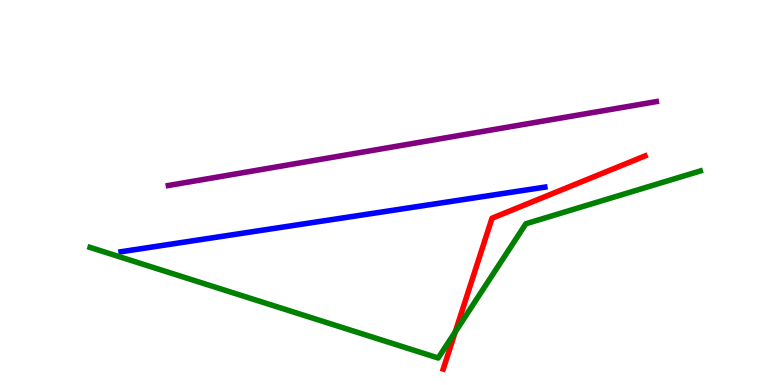[{'lines': ['blue', 'red'], 'intersections': []}, {'lines': ['green', 'red'], 'intersections': [{'x': 5.87, 'y': 1.38}]}, {'lines': ['purple', 'red'], 'intersections': []}, {'lines': ['blue', 'green'], 'intersections': []}, {'lines': ['blue', 'purple'], 'intersections': []}, {'lines': ['green', 'purple'], 'intersections': []}]